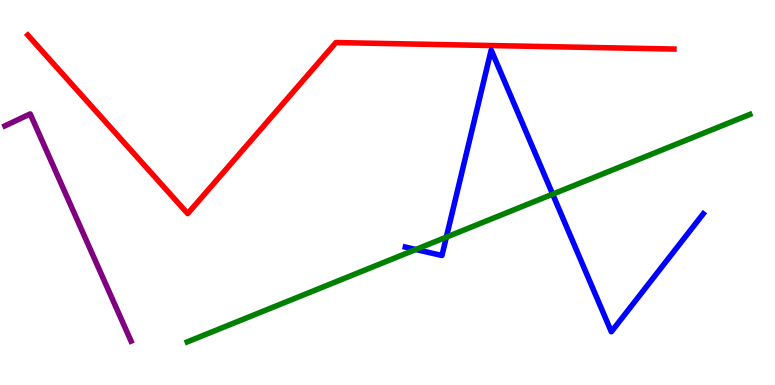[{'lines': ['blue', 'red'], 'intersections': []}, {'lines': ['green', 'red'], 'intersections': []}, {'lines': ['purple', 'red'], 'intersections': []}, {'lines': ['blue', 'green'], 'intersections': [{'x': 5.37, 'y': 3.52}, {'x': 5.76, 'y': 3.84}, {'x': 7.13, 'y': 4.96}]}, {'lines': ['blue', 'purple'], 'intersections': []}, {'lines': ['green', 'purple'], 'intersections': []}]